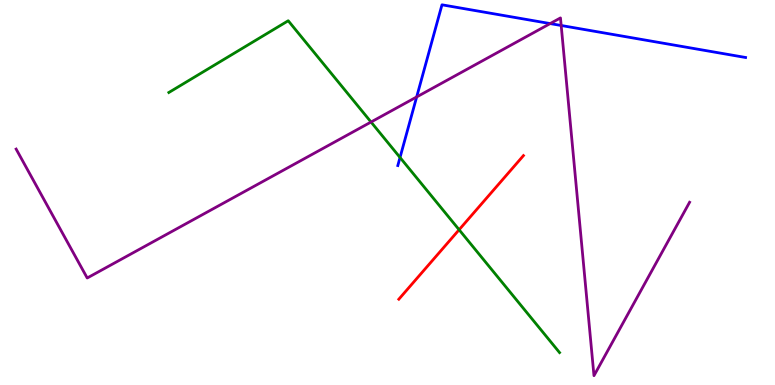[{'lines': ['blue', 'red'], 'intersections': []}, {'lines': ['green', 'red'], 'intersections': [{'x': 5.92, 'y': 4.03}]}, {'lines': ['purple', 'red'], 'intersections': []}, {'lines': ['blue', 'green'], 'intersections': [{'x': 5.16, 'y': 5.91}]}, {'lines': ['blue', 'purple'], 'intersections': [{'x': 5.38, 'y': 7.48}, {'x': 7.1, 'y': 9.39}, {'x': 7.24, 'y': 9.34}]}, {'lines': ['green', 'purple'], 'intersections': [{'x': 4.79, 'y': 6.83}]}]